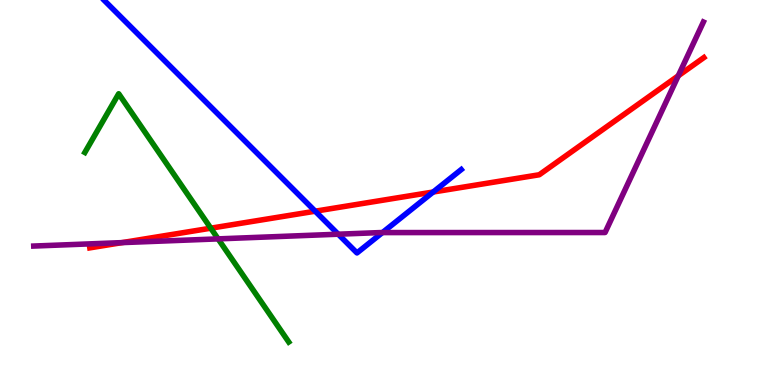[{'lines': ['blue', 'red'], 'intersections': [{'x': 4.07, 'y': 4.51}, {'x': 5.59, 'y': 5.01}]}, {'lines': ['green', 'red'], 'intersections': [{'x': 2.72, 'y': 4.07}]}, {'lines': ['purple', 'red'], 'intersections': [{'x': 1.58, 'y': 3.7}, {'x': 8.75, 'y': 8.03}]}, {'lines': ['blue', 'green'], 'intersections': []}, {'lines': ['blue', 'purple'], 'intersections': [{'x': 4.36, 'y': 3.92}, {'x': 4.93, 'y': 3.96}]}, {'lines': ['green', 'purple'], 'intersections': [{'x': 2.81, 'y': 3.8}]}]